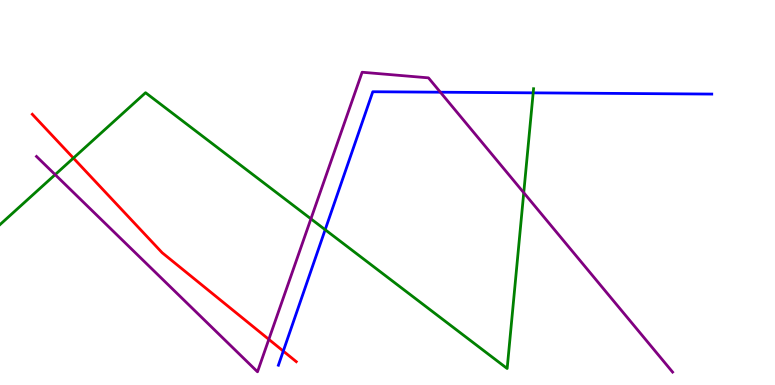[{'lines': ['blue', 'red'], 'intersections': [{'x': 3.66, 'y': 0.881}]}, {'lines': ['green', 'red'], 'intersections': [{'x': 0.947, 'y': 5.89}]}, {'lines': ['purple', 'red'], 'intersections': [{'x': 3.47, 'y': 1.19}]}, {'lines': ['blue', 'green'], 'intersections': [{'x': 4.2, 'y': 4.03}, {'x': 6.88, 'y': 7.59}]}, {'lines': ['blue', 'purple'], 'intersections': [{'x': 5.68, 'y': 7.61}]}, {'lines': ['green', 'purple'], 'intersections': [{'x': 0.712, 'y': 5.46}, {'x': 4.01, 'y': 4.32}, {'x': 6.76, 'y': 4.99}]}]